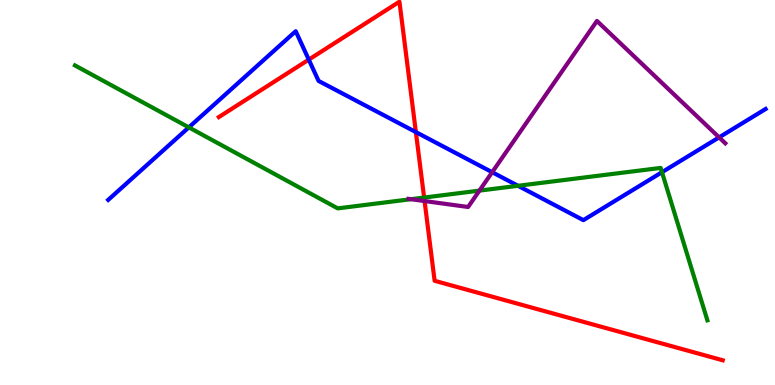[{'lines': ['blue', 'red'], 'intersections': [{'x': 3.98, 'y': 8.45}, {'x': 5.37, 'y': 6.57}]}, {'lines': ['green', 'red'], 'intersections': [{'x': 5.47, 'y': 4.87}]}, {'lines': ['purple', 'red'], 'intersections': [{'x': 5.48, 'y': 4.78}]}, {'lines': ['blue', 'green'], 'intersections': [{'x': 2.44, 'y': 6.69}, {'x': 6.68, 'y': 5.17}, {'x': 8.54, 'y': 5.53}]}, {'lines': ['blue', 'purple'], 'intersections': [{'x': 6.35, 'y': 5.53}, {'x': 9.28, 'y': 6.43}]}, {'lines': ['green', 'purple'], 'intersections': [{'x': 5.3, 'y': 4.83}, {'x': 6.19, 'y': 5.05}]}]